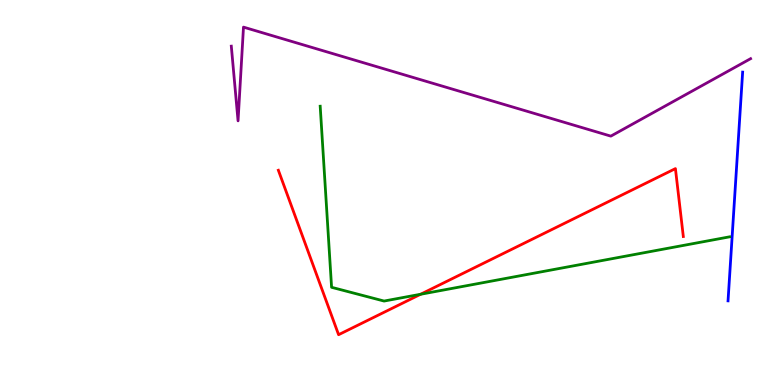[{'lines': ['blue', 'red'], 'intersections': []}, {'lines': ['green', 'red'], 'intersections': [{'x': 5.43, 'y': 2.36}]}, {'lines': ['purple', 'red'], 'intersections': []}, {'lines': ['blue', 'green'], 'intersections': []}, {'lines': ['blue', 'purple'], 'intersections': []}, {'lines': ['green', 'purple'], 'intersections': []}]